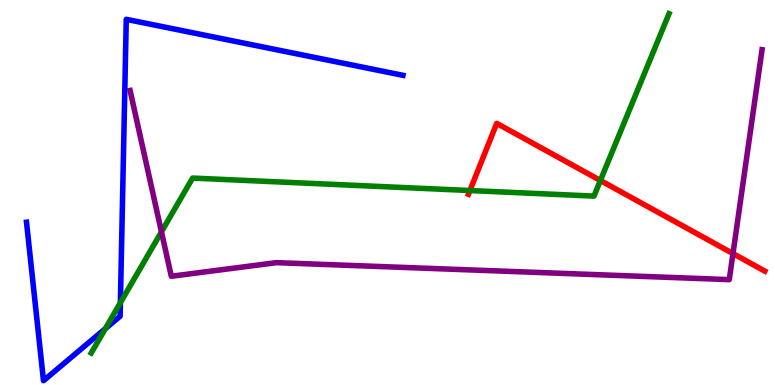[{'lines': ['blue', 'red'], 'intersections': []}, {'lines': ['green', 'red'], 'intersections': [{'x': 6.06, 'y': 5.05}, {'x': 7.75, 'y': 5.31}]}, {'lines': ['purple', 'red'], 'intersections': [{'x': 9.46, 'y': 3.41}]}, {'lines': ['blue', 'green'], 'intersections': [{'x': 1.36, 'y': 1.46}, {'x': 1.55, 'y': 2.14}]}, {'lines': ['blue', 'purple'], 'intersections': []}, {'lines': ['green', 'purple'], 'intersections': [{'x': 2.08, 'y': 3.98}]}]